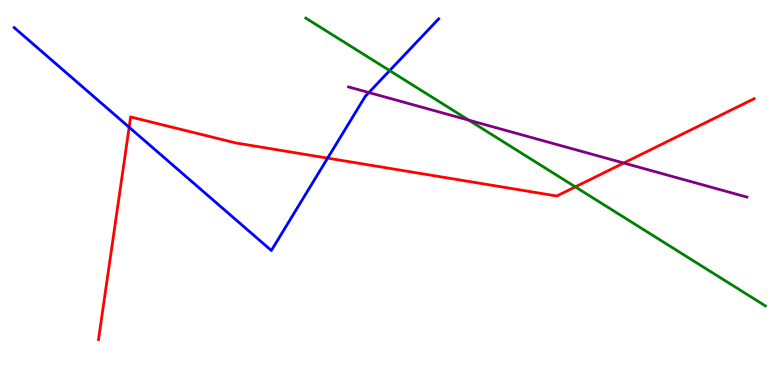[{'lines': ['blue', 'red'], 'intersections': [{'x': 1.67, 'y': 6.69}, {'x': 4.23, 'y': 5.89}]}, {'lines': ['green', 'red'], 'intersections': [{'x': 7.42, 'y': 5.15}]}, {'lines': ['purple', 'red'], 'intersections': [{'x': 8.05, 'y': 5.77}]}, {'lines': ['blue', 'green'], 'intersections': [{'x': 5.03, 'y': 8.17}]}, {'lines': ['blue', 'purple'], 'intersections': [{'x': 4.76, 'y': 7.6}]}, {'lines': ['green', 'purple'], 'intersections': [{'x': 6.05, 'y': 6.88}]}]